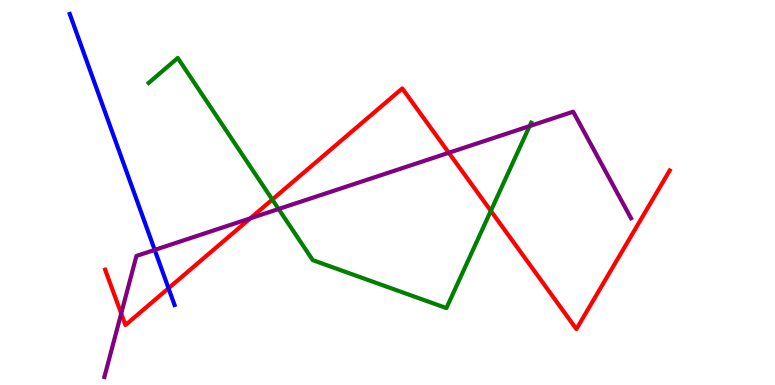[{'lines': ['blue', 'red'], 'intersections': [{'x': 2.17, 'y': 2.51}]}, {'lines': ['green', 'red'], 'intersections': [{'x': 3.51, 'y': 4.82}, {'x': 6.33, 'y': 4.52}]}, {'lines': ['purple', 'red'], 'intersections': [{'x': 1.56, 'y': 1.86}, {'x': 3.23, 'y': 4.33}, {'x': 5.79, 'y': 6.03}]}, {'lines': ['blue', 'green'], 'intersections': []}, {'lines': ['blue', 'purple'], 'intersections': [{'x': 2.0, 'y': 3.51}]}, {'lines': ['green', 'purple'], 'intersections': [{'x': 3.59, 'y': 4.57}, {'x': 6.83, 'y': 6.72}]}]